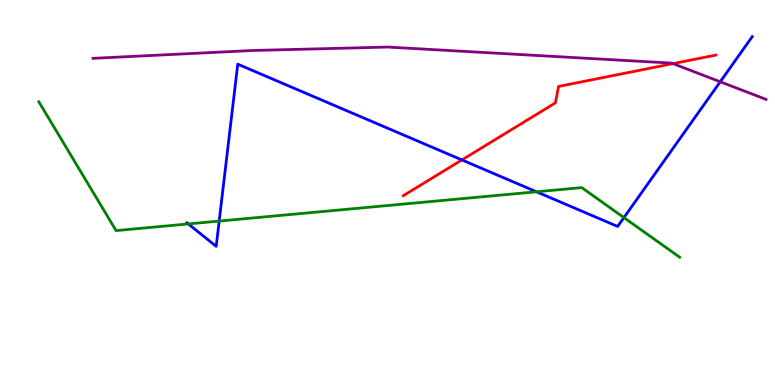[{'lines': ['blue', 'red'], 'intersections': [{'x': 5.96, 'y': 5.85}]}, {'lines': ['green', 'red'], 'intersections': []}, {'lines': ['purple', 'red'], 'intersections': [{'x': 8.68, 'y': 8.35}]}, {'lines': ['blue', 'green'], 'intersections': [{'x': 2.43, 'y': 4.18}, {'x': 2.83, 'y': 4.26}, {'x': 6.92, 'y': 5.02}, {'x': 8.05, 'y': 4.35}]}, {'lines': ['blue', 'purple'], 'intersections': [{'x': 9.29, 'y': 7.88}]}, {'lines': ['green', 'purple'], 'intersections': []}]